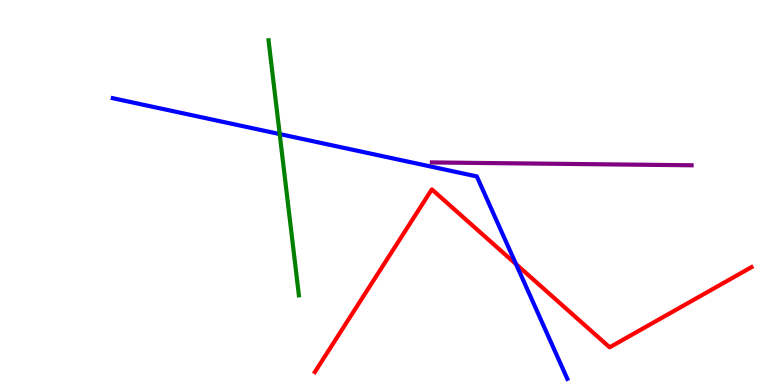[{'lines': ['blue', 'red'], 'intersections': [{'x': 6.66, 'y': 3.14}]}, {'lines': ['green', 'red'], 'intersections': []}, {'lines': ['purple', 'red'], 'intersections': []}, {'lines': ['blue', 'green'], 'intersections': [{'x': 3.61, 'y': 6.52}]}, {'lines': ['blue', 'purple'], 'intersections': []}, {'lines': ['green', 'purple'], 'intersections': []}]